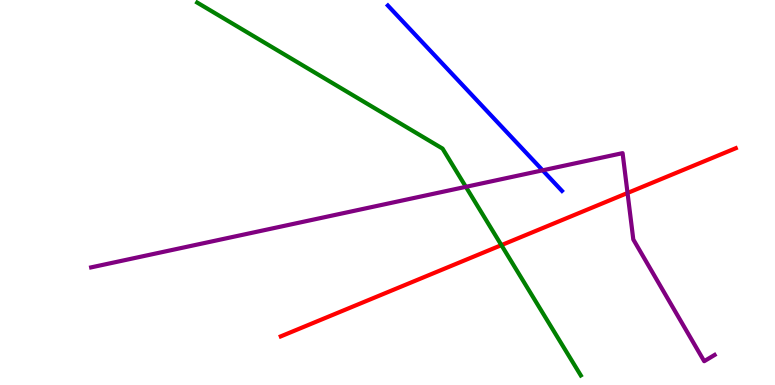[{'lines': ['blue', 'red'], 'intersections': []}, {'lines': ['green', 'red'], 'intersections': [{'x': 6.47, 'y': 3.63}]}, {'lines': ['purple', 'red'], 'intersections': [{'x': 8.1, 'y': 4.99}]}, {'lines': ['blue', 'green'], 'intersections': []}, {'lines': ['blue', 'purple'], 'intersections': [{'x': 7.0, 'y': 5.58}]}, {'lines': ['green', 'purple'], 'intersections': [{'x': 6.01, 'y': 5.15}]}]